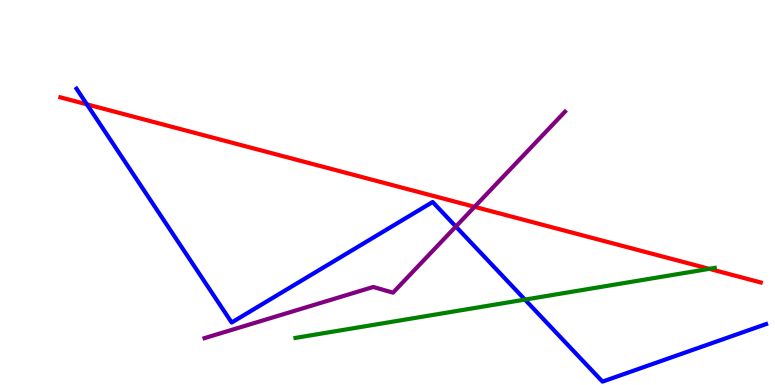[{'lines': ['blue', 'red'], 'intersections': [{'x': 1.12, 'y': 7.29}]}, {'lines': ['green', 'red'], 'intersections': [{'x': 9.15, 'y': 3.02}]}, {'lines': ['purple', 'red'], 'intersections': [{'x': 6.12, 'y': 4.63}]}, {'lines': ['blue', 'green'], 'intersections': [{'x': 6.77, 'y': 2.22}]}, {'lines': ['blue', 'purple'], 'intersections': [{'x': 5.88, 'y': 4.12}]}, {'lines': ['green', 'purple'], 'intersections': []}]